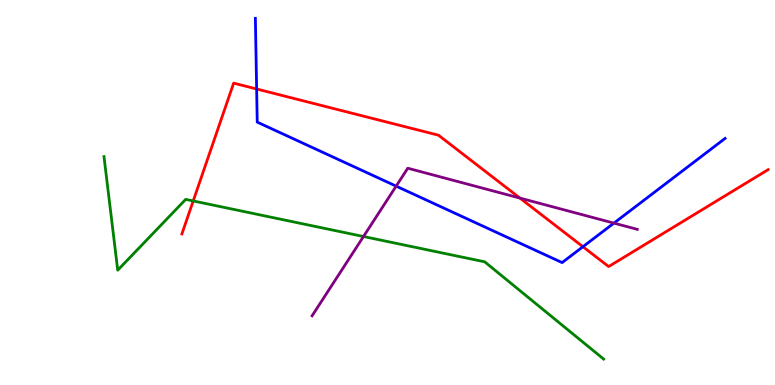[{'lines': ['blue', 'red'], 'intersections': [{'x': 3.31, 'y': 7.69}, {'x': 7.52, 'y': 3.59}]}, {'lines': ['green', 'red'], 'intersections': [{'x': 2.49, 'y': 4.78}]}, {'lines': ['purple', 'red'], 'intersections': [{'x': 6.71, 'y': 4.85}]}, {'lines': ['blue', 'green'], 'intersections': []}, {'lines': ['blue', 'purple'], 'intersections': [{'x': 5.11, 'y': 5.17}, {'x': 7.92, 'y': 4.2}]}, {'lines': ['green', 'purple'], 'intersections': [{'x': 4.69, 'y': 3.86}]}]